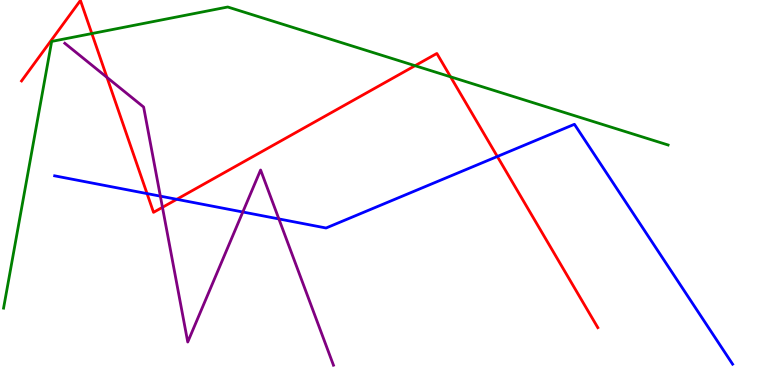[{'lines': ['blue', 'red'], 'intersections': [{'x': 1.9, 'y': 4.97}, {'x': 2.28, 'y': 4.82}, {'x': 6.42, 'y': 5.94}]}, {'lines': ['green', 'red'], 'intersections': [{'x': 1.19, 'y': 9.13}, {'x': 5.36, 'y': 8.29}, {'x': 5.81, 'y': 8.0}]}, {'lines': ['purple', 'red'], 'intersections': [{'x': 1.38, 'y': 7.99}, {'x': 2.1, 'y': 4.61}]}, {'lines': ['blue', 'green'], 'intersections': []}, {'lines': ['blue', 'purple'], 'intersections': [{'x': 2.07, 'y': 4.91}, {'x': 3.13, 'y': 4.49}, {'x': 3.6, 'y': 4.31}]}, {'lines': ['green', 'purple'], 'intersections': []}]